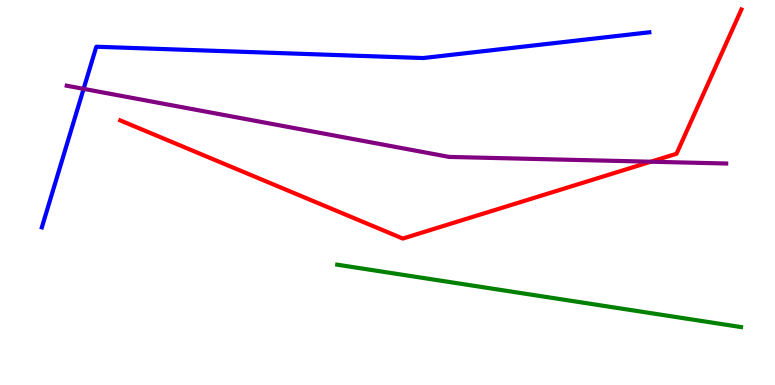[{'lines': ['blue', 'red'], 'intersections': []}, {'lines': ['green', 'red'], 'intersections': []}, {'lines': ['purple', 'red'], 'intersections': [{'x': 8.4, 'y': 5.8}]}, {'lines': ['blue', 'green'], 'intersections': []}, {'lines': ['blue', 'purple'], 'intersections': [{'x': 1.08, 'y': 7.69}]}, {'lines': ['green', 'purple'], 'intersections': []}]